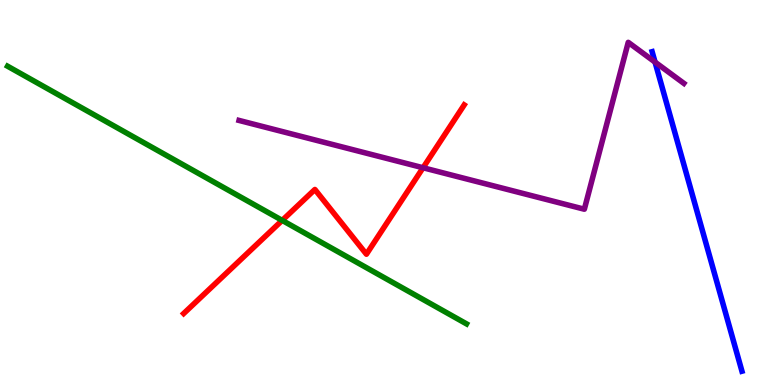[{'lines': ['blue', 'red'], 'intersections': []}, {'lines': ['green', 'red'], 'intersections': [{'x': 3.64, 'y': 4.28}]}, {'lines': ['purple', 'red'], 'intersections': [{'x': 5.46, 'y': 5.64}]}, {'lines': ['blue', 'green'], 'intersections': []}, {'lines': ['blue', 'purple'], 'intersections': [{'x': 8.45, 'y': 8.39}]}, {'lines': ['green', 'purple'], 'intersections': []}]